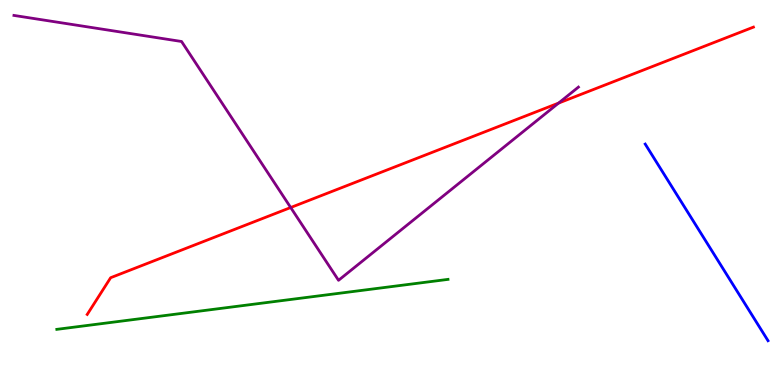[{'lines': ['blue', 'red'], 'intersections': []}, {'lines': ['green', 'red'], 'intersections': []}, {'lines': ['purple', 'red'], 'intersections': [{'x': 3.75, 'y': 4.61}, {'x': 7.21, 'y': 7.32}]}, {'lines': ['blue', 'green'], 'intersections': []}, {'lines': ['blue', 'purple'], 'intersections': []}, {'lines': ['green', 'purple'], 'intersections': []}]